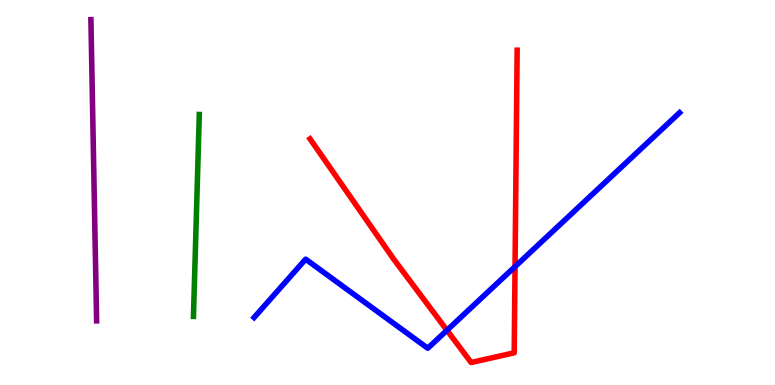[{'lines': ['blue', 'red'], 'intersections': [{'x': 5.77, 'y': 1.42}, {'x': 6.65, 'y': 3.08}]}, {'lines': ['green', 'red'], 'intersections': []}, {'lines': ['purple', 'red'], 'intersections': []}, {'lines': ['blue', 'green'], 'intersections': []}, {'lines': ['blue', 'purple'], 'intersections': []}, {'lines': ['green', 'purple'], 'intersections': []}]